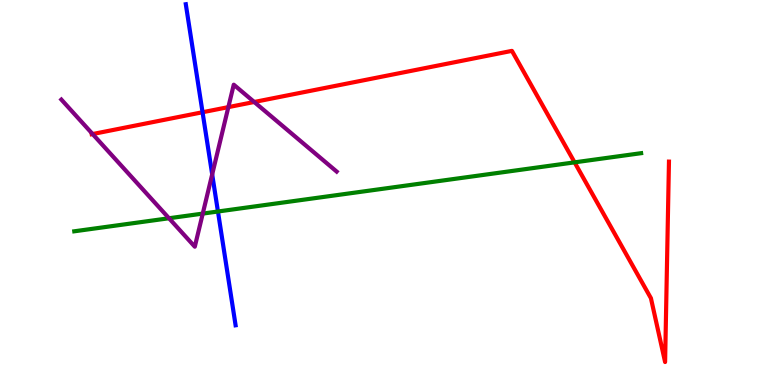[{'lines': ['blue', 'red'], 'intersections': [{'x': 2.61, 'y': 7.08}]}, {'lines': ['green', 'red'], 'intersections': [{'x': 7.41, 'y': 5.78}]}, {'lines': ['purple', 'red'], 'intersections': [{'x': 1.2, 'y': 6.52}, {'x': 2.95, 'y': 7.22}, {'x': 3.28, 'y': 7.35}]}, {'lines': ['blue', 'green'], 'intersections': [{'x': 2.81, 'y': 4.51}]}, {'lines': ['blue', 'purple'], 'intersections': [{'x': 2.74, 'y': 5.47}]}, {'lines': ['green', 'purple'], 'intersections': [{'x': 2.18, 'y': 4.33}, {'x': 2.62, 'y': 4.45}]}]